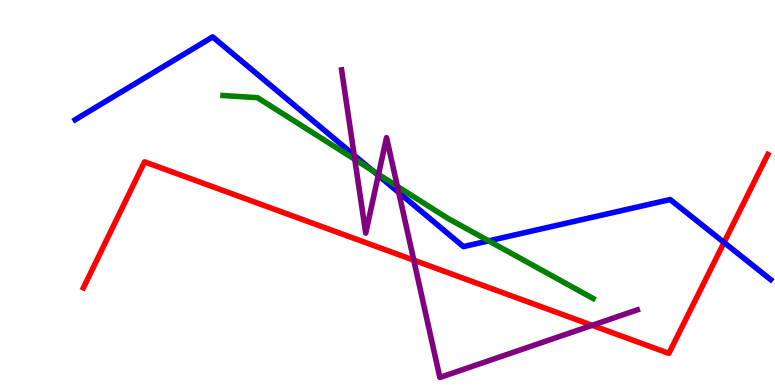[{'lines': ['blue', 'red'], 'intersections': [{'x': 9.34, 'y': 3.7}]}, {'lines': ['green', 'red'], 'intersections': []}, {'lines': ['purple', 'red'], 'intersections': [{'x': 5.34, 'y': 3.24}, {'x': 7.64, 'y': 1.55}]}, {'lines': ['blue', 'green'], 'intersections': [{'x': 4.81, 'y': 5.57}, {'x': 6.31, 'y': 3.74}]}, {'lines': ['blue', 'purple'], 'intersections': [{'x': 4.57, 'y': 5.97}, {'x': 4.88, 'y': 5.44}, {'x': 5.14, 'y': 5.0}]}, {'lines': ['green', 'purple'], 'intersections': [{'x': 4.58, 'y': 5.86}, {'x': 4.88, 'y': 5.47}, {'x': 5.13, 'y': 5.16}]}]